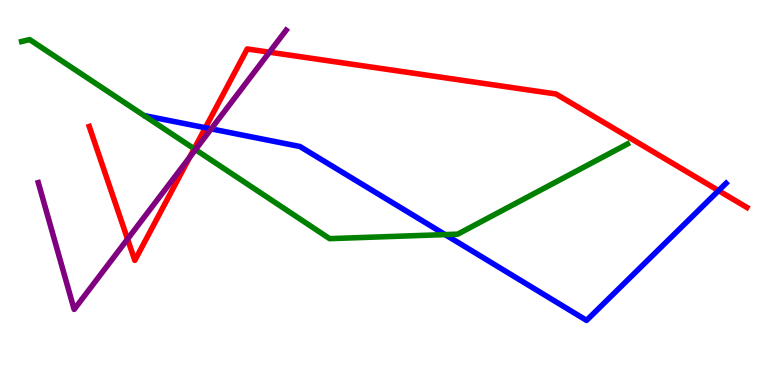[{'lines': ['blue', 'red'], 'intersections': [{'x': 2.65, 'y': 6.68}, {'x': 9.27, 'y': 5.05}]}, {'lines': ['green', 'red'], 'intersections': [{'x': 2.51, 'y': 6.14}]}, {'lines': ['purple', 'red'], 'intersections': [{'x': 1.65, 'y': 3.79}, {'x': 2.45, 'y': 5.92}, {'x': 3.48, 'y': 8.64}]}, {'lines': ['blue', 'green'], 'intersections': [{'x': 5.74, 'y': 3.91}]}, {'lines': ['blue', 'purple'], 'intersections': [{'x': 2.73, 'y': 6.65}]}, {'lines': ['green', 'purple'], 'intersections': [{'x': 2.52, 'y': 6.11}]}]